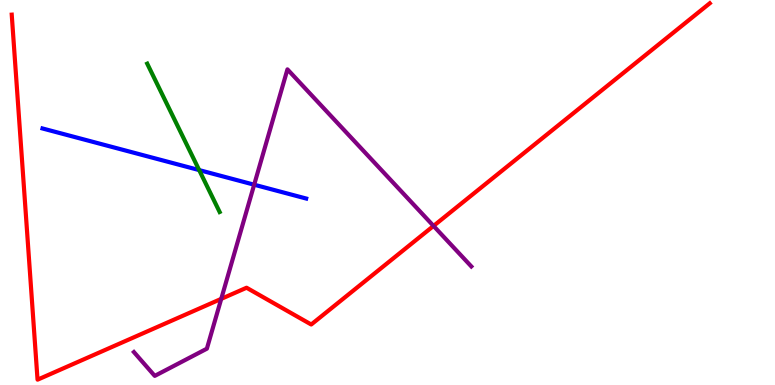[{'lines': ['blue', 'red'], 'intersections': []}, {'lines': ['green', 'red'], 'intersections': []}, {'lines': ['purple', 'red'], 'intersections': [{'x': 2.85, 'y': 2.24}, {'x': 5.59, 'y': 4.13}]}, {'lines': ['blue', 'green'], 'intersections': [{'x': 2.57, 'y': 5.58}]}, {'lines': ['blue', 'purple'], 'intersections': [{'x': 3.28, 'y': 5.2}]}, {'lines': ['green', 'purple'], 'intersections': []}]